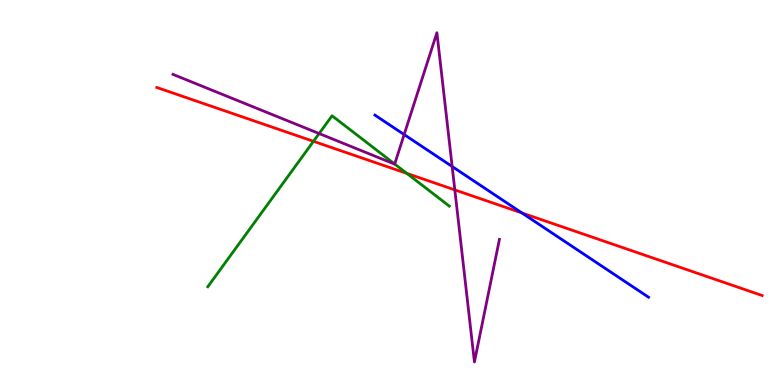[{'lines': ['blue', 'red'], 'intersections': [{'x': 6.73, 'y': 4.47}]}, {'lines': ['green', 'red'], 'intersections': [{'x': 4.04, 'y': 6.33}, {'x': 5.25, 'y': 5.5}]}, {'lines': ['purple', 'red'], 'intersections': [{'x': 5.87, 'y': 5.07}]}, {'lines': ['blue', 'green'], 'intersections': []}, {'lines': ['blue', 'purple'], 'intersections': [{'x': 5.21, 'y': 6.5}, {'x': 5.83, 'y': 5.67}]}, {'lines': ['green', 'purple'], 'intersections': [{'x': 4.12, 'y': 6.53}, {'x': 5.09, 'y': 5.74}]}]